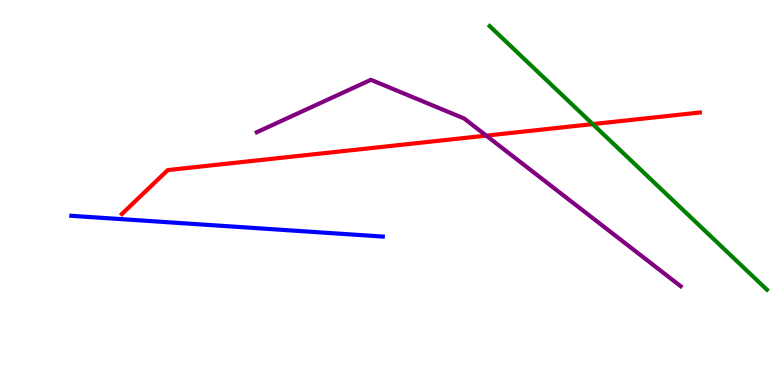[{'lines': ['blue', 'red'], 'intersections': []}, {'lines': ['green', 'red'], 'intersections': [{'x': 7.65, 'y': 6.78}]}, {'lines': ['purple', 'red'], 'intersections': [{'x': 6.27, 'y': 6.48}]}, {'lines': ['blue', 'green'], 'intersections': []}, {'lines': ['blue', 'purple'], 'intersections': []}, {'lines': ['green', 'purple'], 'intersections': []}]